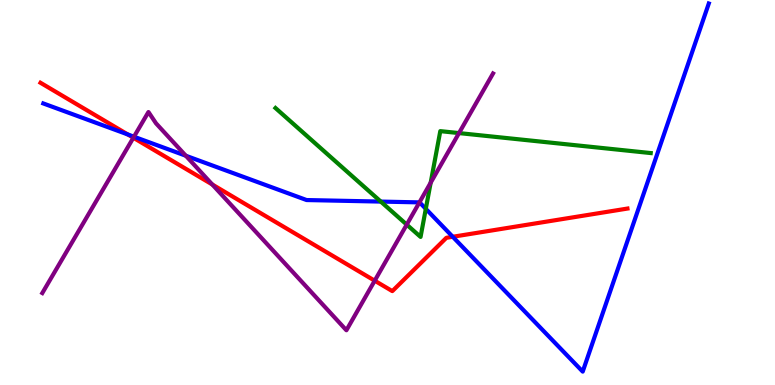[{'lines': ['blue', 'red'], 'intersections': [{'x': 1.65, 'y': 6.51}, {'x': 5.84, 'y': 3.85}]}, {'lines': ['green', 'red'], 'intersections': []}, {'lines': ['purple', 'red'], 'intersections': [{'x': 1.72, 'y': 6.42}, {'x': 2.74, 'y': 5.21}, {'x': 4.83, 'y': 2.71}]}, {'lines': ['blue', 'green'], 'intersections': [{'x': 4.91, 'y': 4.76}, {'x': 5.49, 'y': 4.58}]}, {'lines': ['blue', 'purple'], 'intersections': [{'x': 1.73, 'y': 6.45}, {'x': 2.4, 'y': 5.95}, {'x': 5.41, 'y': 4.74}]}, {'lines': ['green', 'purple'], 'intersections': [{'x': 5.25, 'y': 4.17}, {'x': 5.56, 'y': 5.25}, {'x': 5.92, 'y': 6.54}]}]